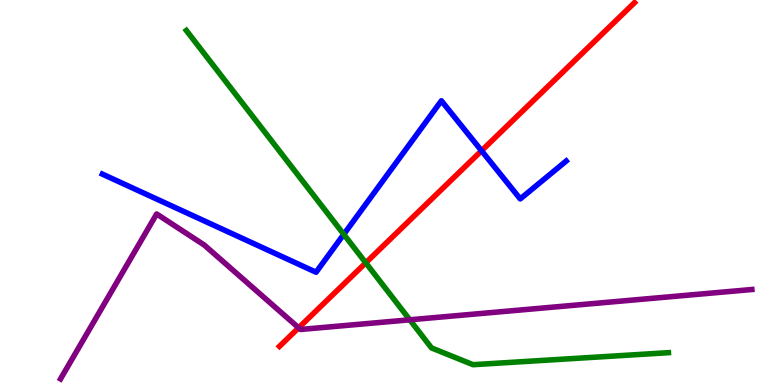[{'lines': ['blue', 'red'], 'intersections': [{'x': 6.21, 'y': 6.08}]}, {'lines': ['green', 'red'], 'intersections': [{'x': 4.72, 'y': 3.17}]}, {'lines': ['purple', 'red'], 'intersections': [{'x': 3.85, 'y': 1.49}]}, {'lines': ['blue', 'green'], 'intersections': [{'x': 4.44, 'y': 3.91}]}, {'lines': ['blue', 'purple'], 'intersections': []}, {'lines': ['green', 'purple'], 'intersections': [{'x': 5.29, 'y': 1.69}]}]